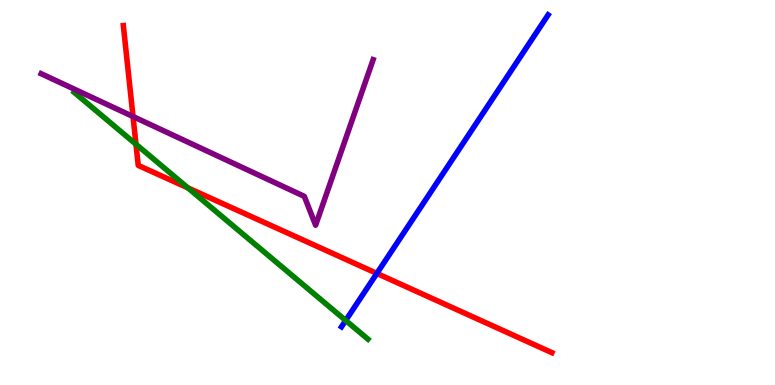[{'lines': ['blue', 'red'], 'intersections': [{'x': 4.86, 'y': 2.9}]}, {'lines': ['green', 'red'], 'intersections': [{'x': 1.75, 'y': 6.25}, {'x': 2.42, 'y': 5.12}]}, {'lines': ['purple', 'red'], 'intersections': [{'x': 1.72, 'y': 6.97}]}, {'lines': ['blue', 'green'], 'intersections': [{'x': 4.46, 'y': 1.68}]}, {'lines': ['blue', 'purple'], 'intersections': []}, {'lines': ['green', 'purple'], 'intersections': []}]